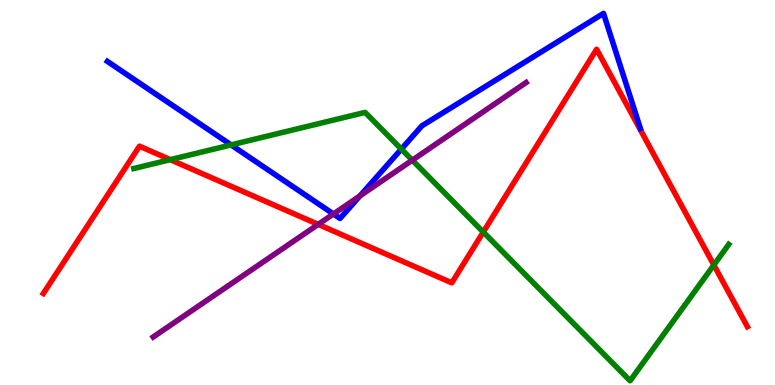[{'lines': ['blue', 'red'], 'intersections': []}, {'lines': ['green', 'red'], 'intersections': [{'x': 2.2, 'y': 5.85}, {'x': 6.24, 'y': 3.97}, {'x': 9.21, 'y': 3.12}]}, {'lines': ['purple', 'red'], 'intersections': [{'x': 4.11, 'y': 4.17}]}, {'lines': ['blue', 'green'], 'intersections': [{'x': 2.98, 'y': 6.24}, {'x': 5.18, 'y': 6.13}]}, {'lines': ['blue', 'purple'], 'intersections': [{'x': 4.3, 'y': 4.44}, {'x': 4.64, 'y': 4.91}]}, {'lines': ['green', 'purple'], 'intersections': [{'x': 5.32, 'y': 5.84}]}]